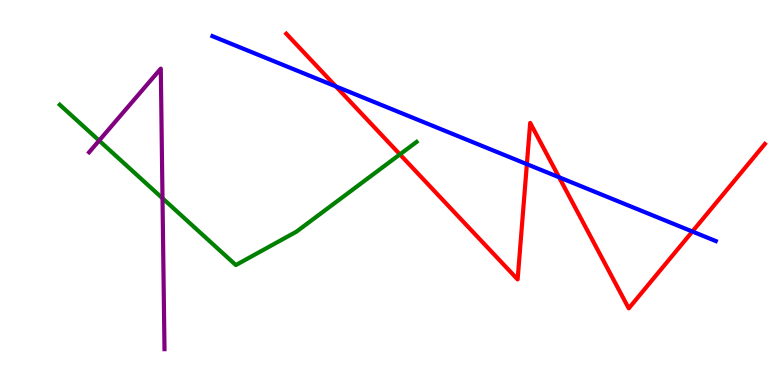[{'lines': ['blue', 'red'], 'intersections': [{'x': 4.33, 'y': 7.76}, {'x': 6.8, 'y': 5.74}, {'x': 7.21, 'y': 5.4}, {'x': 8.93, 'y': 3.99}]}, {'lines': ['green', 'red'], 'intersections': [{'x': 5.16, 'y': 5.99}]}, {'lines': ['purple', 'red'], 'intersections': []}, {'lines': ['blue', 'green'], 'intersections': []}, {'lines': ['blue', 'purple'], 'intersections': []}, {'lines': ['green', 'purple'], 'intersections': [{'x': 1.28, 'y': 6.35}, {'x': 2.1, 'y': 4.85}]}]